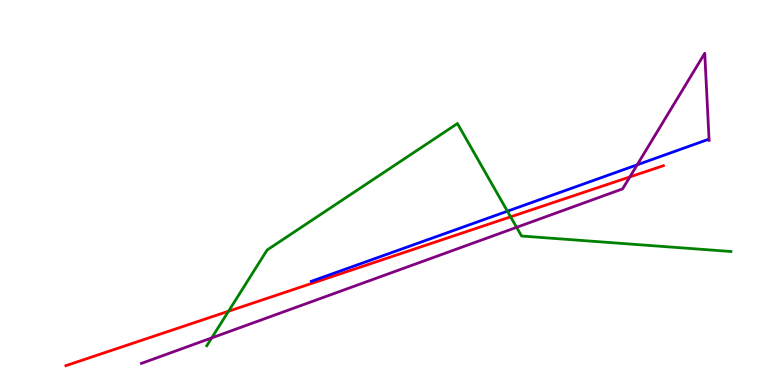[{'lines': ['blue', 'red'], 'intersections': []}, {'lines': ['green', 'red'], 'intersections': [{'x': 2.95, 'y': 1.92}, {'x': 6.59, 'y': 4.37}]}, {'lines': ['purple', 'red'], 'intersections': [{'x': 8.13, 'y': 5.4}]}, {'lines': ['blue', 'green'], 'intersections': [{'x': 6.55, 'y': 4.51}]}, {'lines': ['blue', 'purple'], 'intersections': [{'x': 8.22, 'y': 5.72}]}, {'lines': ['green', 'purple'], 'intersections': [{'x': 2.73, 'y': 1.22}, {'x': 6.67, 'y': 4.1}]}]